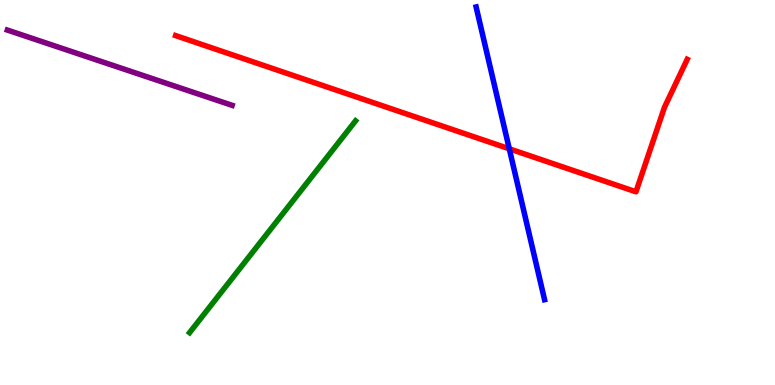[{'lines': ['blue', 'red'], 'intersections': [{'x': 6.57, 'y': 6.13}]}, {'lines': ['green', 'red'], 'intersections': []}, {'lines': ['purple', 'red'], 'intersections': []}, {'lines': ['blue', 'green'], 'intersections': []}, {'lines': ['blue', 'purple'], 'intersections': []}, {'lines': ['green', 'purple'], 'intersections': []}]